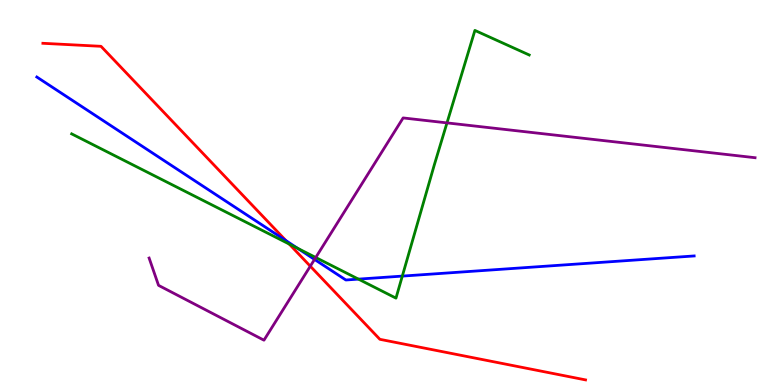[{'lines': ['blue', 'red'], 'intersections': [{'x': 3.69, 'y': 3.75}]}, {'lines': ['green', 'red'], 'intersections': [{'x': 3.73, 'y': 3.66}]}, {'lines': ['purple', 'red'], 'intersections': [{'x': 4.0, 'y': 3.09}]}, {'lines': ['blue', 'green'], 'intersections': [{'x': 3.84, 'y': 3.55}, {'x': 4.63, 'y': 2.75}, {'x': 5.19, 'y': 2.83}]}, {'lines': ['blue', 'purple'], 'intersections': [{'x': 4.06, 'y': 3.26}]}, {'lines': ['green', 'purple'], 'intersections': [{'x': 4.07, 'y': 3.31}, {'x': 5.77, 'y': 6.81}]}]